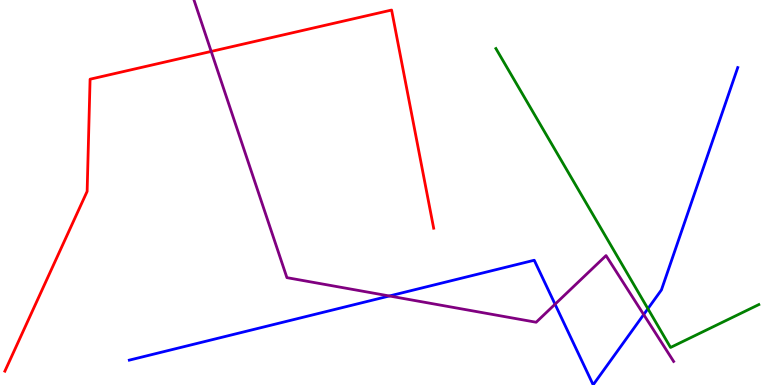[{'lines': ['blue', 'red'], 'intersections': []}, {'lines': ['green', 'red'], 'intersections': []}, {'lines': ['purple', 'red'], 'intersections': [{'x': 2.73, 'y': 8.66}]}, {'lines': ['blue', 'green'], 'intersections': [{'x': 8.36, 'y': 1.98}]}, {'lines': ['blue', 'purple'], 'intersections': [{'x': 5.02, 'y': 2.31}, {'x': 7.16, 'y': 2.1}, {'x': 8.31, 'y': 1.83}]}, {'lines': ['green', 'purple'], 'intersections': []}]